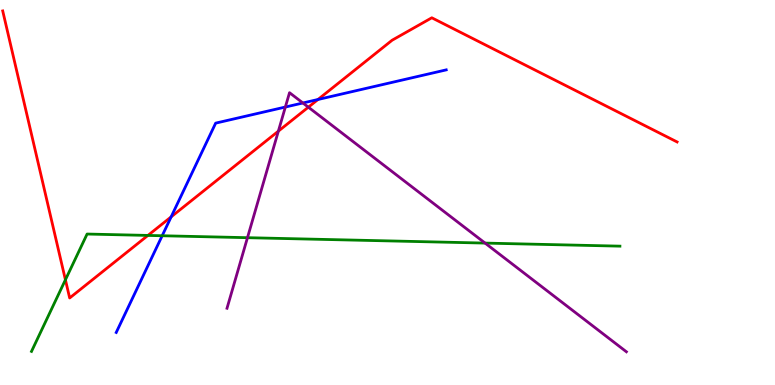[{'lines': ['blue', 'red'], 'intersections': [{'x': 2.21, 'y': 4.37}, {'x': 4.1, 'y': 7.42}]}, {'lines': ['green', 'red'], 'intersections': [{'x': 0.844, 'y': 2.73}, {'x': 1.91, 'y': 3.89}]}, {'lines': ['purple', 'red'], 'intersections': [{'x': 3.59, 'y': 6.59}, {'x': 3.98, 'y': 7.22}]}, {'lines': ['blue', 'green'], 'intersections': [{'x': 2.09, 'y': 3.88}]}, {'lines': ['blue', 'purple'], 'intersections': [{'x': 3.68, 'y': 7.22}, {'x': 3.91, 'y': 7.33}]}, {'lines': ['green', 'purple'], 'intersections': [{'x': 3.19, 'y': 3.83}, {'x': 6.26, 'y': 3.69}]}]